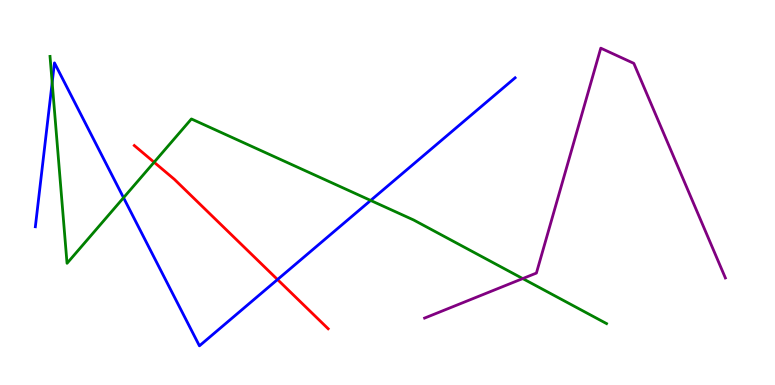[{'lines': ['blue', 'red'], 'intersections': [{'x': 3.58, 'y': 2.74}]}, {'lines': ['green', 'red'], 'intersections': [{'x': 1.99, 'y': 5.79}]}, {'lines': ['purple', 'red'], 'intersections': []}, {'lines': ['blue', 'green'], 'intersections': [{'x': 0.673, 'y': 7.86}, {'x': 1.59, 'y': 4.86}, {'x': 4.78, 'y': 4.79}]}, {'lines': ['blue', 'purple'], 'intersections': []}, {'lines': ['green', 'purple'], 'intersections': [{'x': 6.74, 'y': 2.76}]}]